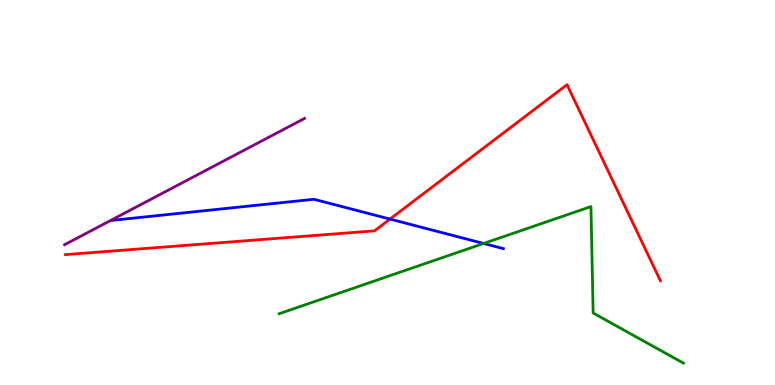[{'lines': ['blue', 'red'], 'intersections': [{'x': 5.03, 'y': 4.31}]}, {'lines': ['green', 'red'], 'intersections': []}, {'lines': ['purple', 'red'], 'intersections': []}, {'lines': ['blue', 'green'], 'intersections': [{'x': 6.24, 'y': 3.68}]}, {'lines': ['blue', 'purple'], 'intersections': []}, {'lines': ['green', 'purple'], 'intersections': []}]